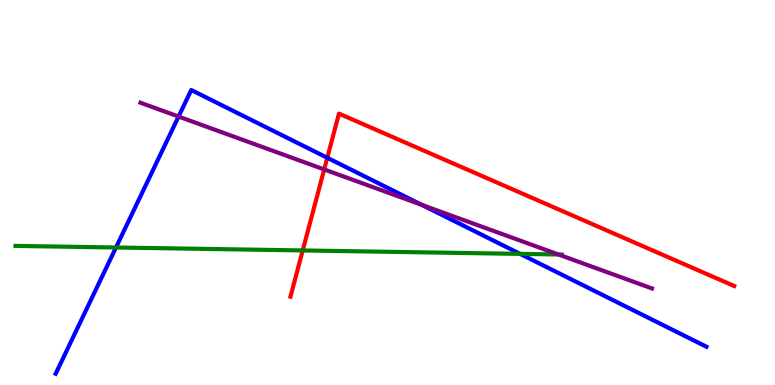[{'lines': ['blue', 'red'], 'intersections': [{'x': 4.22, 'y': 5.9}]}, {'lines': ['green', 'red'], 'intersections': [{'x': 3.91, 'y': 3.5}]}, {'lines': ['purple', 'red'], 'intersections': [{'x': 4.18, 'y': 5.6}]}, {'lines': ['blue', 'green'], 'intersections': [{'x': 1.5, 'y': 3.57}, {'x': 6.71, 'y': 3.41}]}, {'lines': ['blue', 'purple'], 'intersections': [{'x': 2.3, 'y': 6.97}, {'x': 5.44, 'y': 4.68}]}, {'lines': ['green', 'purple'], 'intersections': [{'x': 7.21, 'y': 3.39}]}]